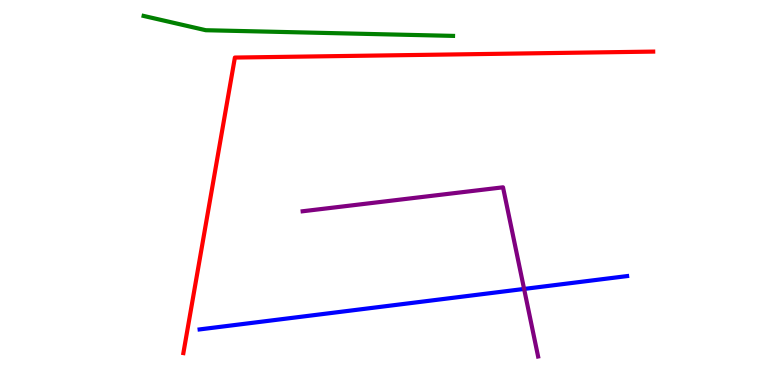[{'lines': ['blue', 'red'], 'intersections': []}, {'lines': ['green', 'red'], 'intersections': []}, {'lines': ['purple', 'red'], 'intersections': []}, {'lines': ['blue', 'green'], 'intersections': []}, {'lines': ['blue', 'purple'], 'intersections': [{'x': 6.76, 'y': 2.5}]}, {'lines': ['green', 'purple'], 'intersections': []}]